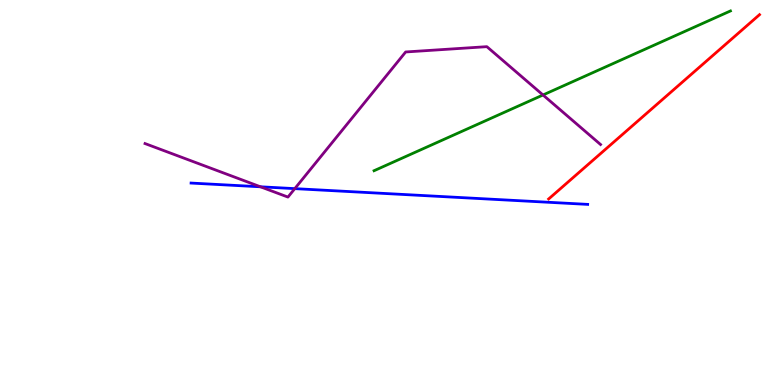[{'lines': ['blue', 'red'], 'intersections': []}, {'lines': ['green', 'red'], 'intersections': []}, {'lines': ['purple', 'red'], 'intersections': []}, {'lines': ['blue', 'green'], 'intersections': []}, {'lines': ['blue', 'purple'], 'intersections': [{'x': 3.36, 'y': 5.15}, {'x': 3.8, 'y': 5.1}]}, {'lines': ['green', 'purple'], 'intersections': [{'x': 7.01, 'y': 7.53}]}]